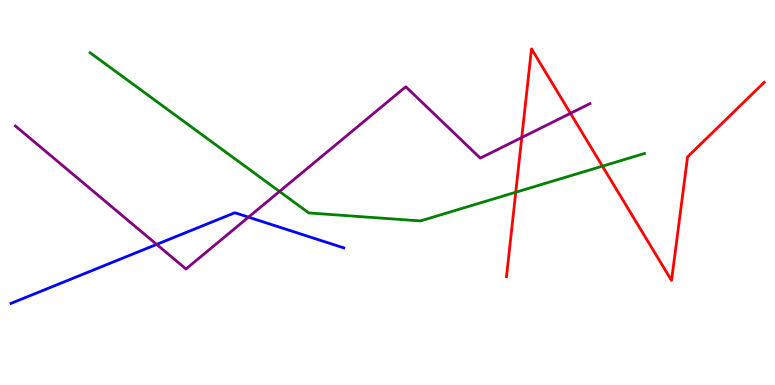[{'lines': ['blue', 'red'], 'intersections': []}, {'lines': ['green', 'red'], 'intersections': [{'x': 6.65, 'y': 5.01}, {'x': 7.77, 'y': 5.68}]}, {'lines': ['purple', 'red'], 'intersections': [{'x': 6.73, 'y': 6.43}, {'x': 7.36, 'y': 7.06}]}, {'lines': ['blue', 'green'], 'intersections': []}, {'lines': ['blue', 'purple'], 'intersections': [{'x': 2.02, 'y': 3.65}, {'x': 3.21, 'y': 4.36}]}, {'lines': ['green', 'purple'], 'intersections': [{'x': 3.61, 'y': 5.03}]}]